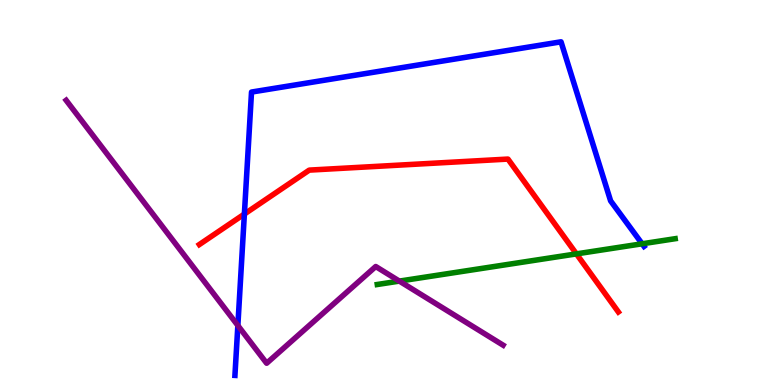[{'lines': ['blue', 'red'], 'intersections': [{'x': 3.15, 'y': 4.44}]}, {'lines': ['green', 'red'], 'intersections': [{'x': 7.44, 'y': 3.41}]}, {'lines': ['purple', 'red'], 'intersections': []}, {'lines': ['blue', 'green'], 'intersections': [{'x': 8.29, 'y': 3.67}]}, {'lines': ['blue', 'purple'], 'intersections': [{'x': 3.07, 'y': 1.55}]}, {'lines': ['green', 'purple'], 'intersections': [{'x': 5.15, 'y': 2.7}]}]